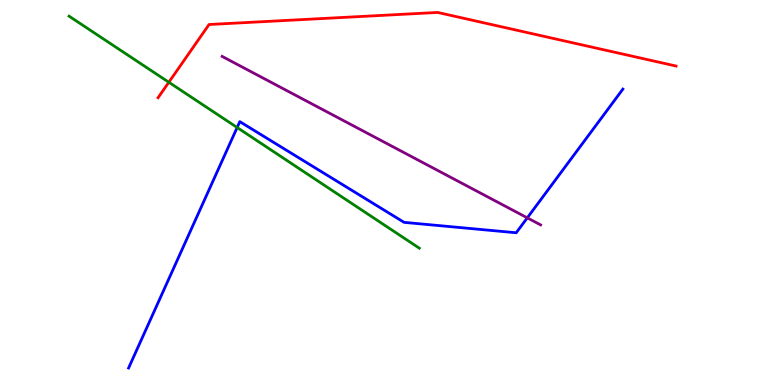[{'lines': ['blue', 'red'], 'intersections': []}, {'lines': ['green', 'red'], 'intersections': [{'x': 2.18, 'y': 7.86}]}, {'lines': ['purple', 'red'], 'intersections': []}, {'lines': ['blue', 'green'], 'intersections': [{'x': 3.06, 'y': 6.69}]}, {'lines': ['blue', 'purple'], 'intersections': [{'x': 6.8, 'y': 4.34}]}, {'lines': ['green', 'purple'], 'intersections': []}]